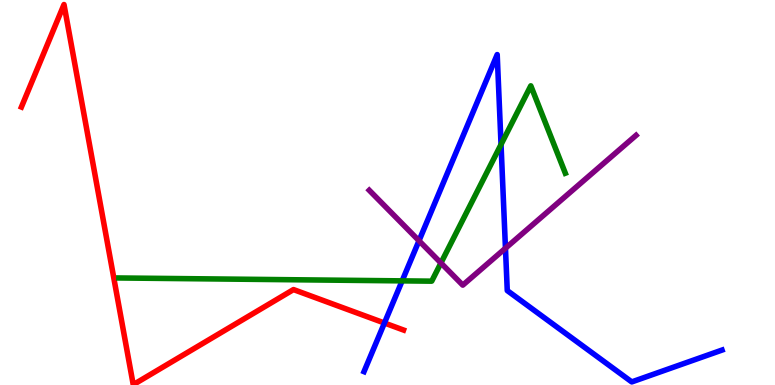[{'lines': ['blue', 'red'], 'intersections': [{'x': 4.96, 'y': 1.61}]}, {'lines': ['green', 'red'], 'intersections': []}, {'lines': ['purple', 'red'], 'intersections': []}, {'lines': ['blue', 'green'], 'intersections': [{'x': 5.19, 'y': 2.7}, {'x': 6.46, 'y': 6.25}]}, {'lines': ['blue', 'purple'], 'intersections': [{'x': 5.41, 'y': 3.75}, {'x': 6.52, 'y': 3.55}]}, {'lines': ['green', 'purple'], 'intersections': [{'x': 5.69, 'y': 3.17}]}]